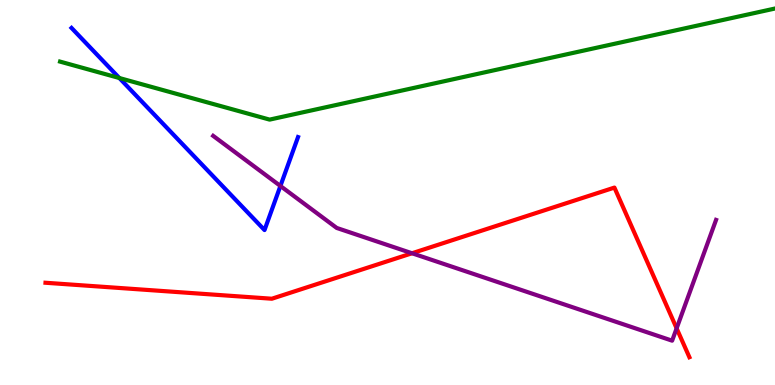[{'lines': ['blue', 'red'], 'intersections': []}, {'lines': ['green', 'red'], 'intersections': []}, {'lines': ['purple', 'red'], 'intersections': [{'x': 5.32, 'y': 3.42}, {'x': 8.73, 'y': 1.47}]}, {'lines': ['blue', 'green'], 'intersections': [{'x': 1.54, 'y': 7.97}]}, {'lines': ['blue', 'purple'], 'intersections': [{'x': 3.62, 'y': 5.17}]}, {'lines': ['green', 'purple'], 'intersections': []}]